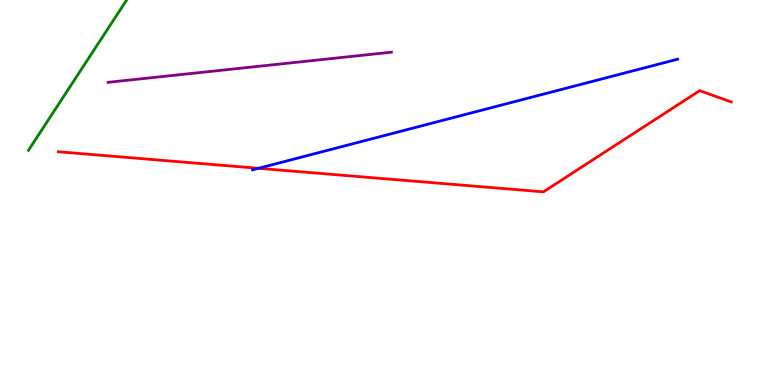[{'lines': ['blue', 'red'], 'intersections': [{'x': 3.34, 'y': 5.63}]}, {'lines': ['green', 'red'], 'intersections': []}, {'lines': ['purple', 'red'], 'intersections': []}, {'lines': ['blue', 'green'], 'intersections': []}, {'lines': ['blue', 'purple'], 'intersections': []}, {'lines': ['green', 'purple'], 'intersections': []}]